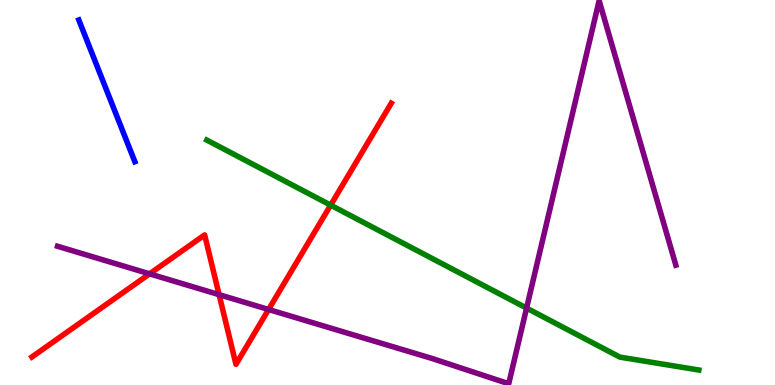[{'lines': ['blue', 'red'], 'intersections': []}, {'lines': ['green', 'red'], 'intersections': [{'x': 4.27, 'y': 4.67}]}, {'lines': ['purple', 'red'], 'intersections': [{'x': 1.93, 'y': 2.89}, {'x': 2.83, 'y': 2.35}, {'x': 3.47, 'y': 1.96}]}, {'lines': ['blue', 'green'], 'intersections': []}, {'lines': ['blue', 'purple'], 'intersections': []}, {'lines': ['green', 'purple'], 'intersections': [{'x': 6.79, 'y': 2.0}]}]